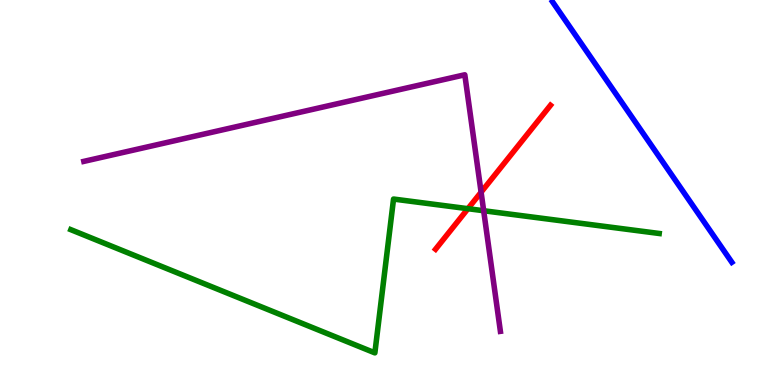[{'lines': ['blue', 'red'], 'intersections': []}, {'lines': ['green', 'red'], 'intersections': [{'x': 6.04, 'y': 4.58}]}, {'lines': ['purple', 'red'], 'intersections': [{'x': 6.21, 'y': 5.01}]}, {'lines': ['blue', 'green'], 'intersections': []}, {'lines': ['blue', 'purple'], 'intersections': []}, {'lines': ['green', 'purple'], 'intersections': [{'x': 6.24, 'y': 4.53}]}]